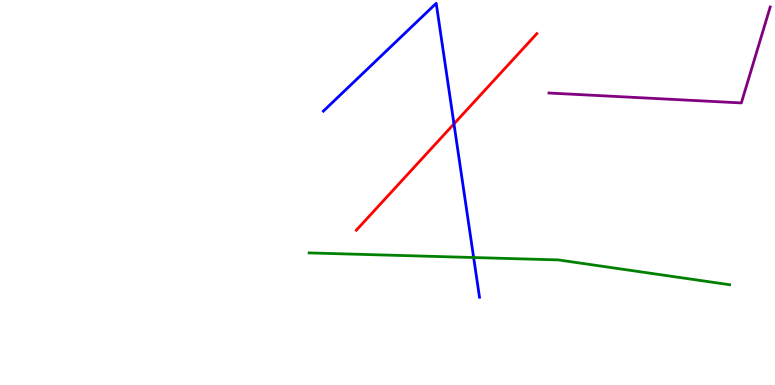[{'lines': ['blue', 'red'], 'intersections': [{'x': 5.86, 'y': 6.78}]}, {'lines': ['green', 'red'], 'intersections': []}, {'lines': ['purple', 'red'], 'intersections': []}, {'lines': ['blue', 'green'], 'intersections': [{'x': 6.11, 'y': 3.31}]}, {'lines': ['blue', 'purple'], 'intersections': []}, {'lines': ['green', 'purple'], 'intersections': []}]